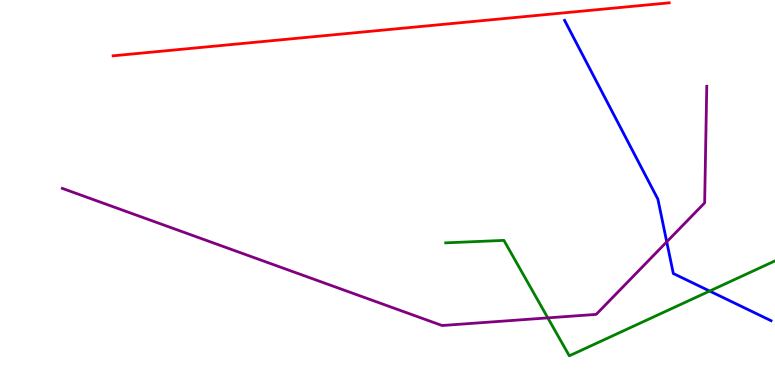[{'lines': ['blue', 'red'], 'intersections': []}, {'lines': ['green', 'red'], 'intersections': []}, {'lines': ['purple', 'red'], 'intersections': []}, {'lines': ['blue', 'green'], 'intersections': [{'x': 9.16, 'y': 2.44}]}, {'lines': ['blue', 'purple'], 'intersections': [{'x': 8.6, 'y': 3.72}]}, {'lines': ['green', 'purple'], 'intersections': [{'x': 7.07, 'y': 1.74}]}]